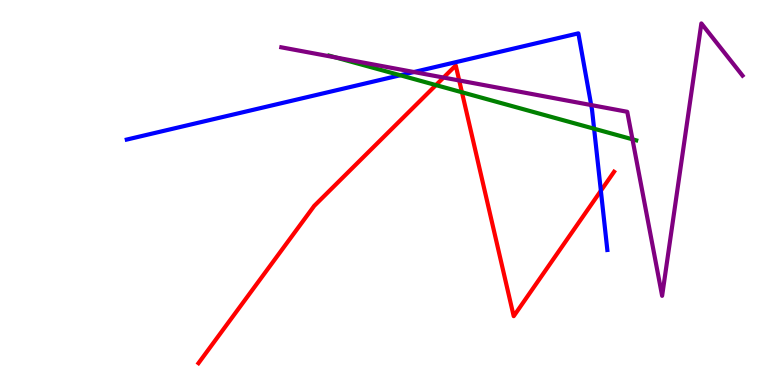[{'lines': ['blue', 'red'], 'intersections': [{'x': 7.75, 'y': 5.05}]}, {'lines': ['green', 'red'], 'intersections': [{'x': 5.63, 'y': 7.79}, {'x': 5.96, 'y': 7.6}]}, {'lines': ['purple', 'red'], 'intersections': [{'x': 5.72, 'y': 7.99}, {'x': 5.93, 'y': 7.91}]}, {'lines': ['blue', 'green'], 'intersections': [{'x': 5.16, 'y': 8.05}, {'x': 7.67, 'y': 6.66}]}, {'lines': ['blue', 'purple'], 'intersections': [{'x': 5.34, 'y': 8.13}, {'x': 7.63, 'y': 7.27}]}, {'lines': ['green', 'purple'], 'intersections': [{'x': 4.33, 'y': 8.51}, {'x': 8.16, 'y': 6.38}]}]